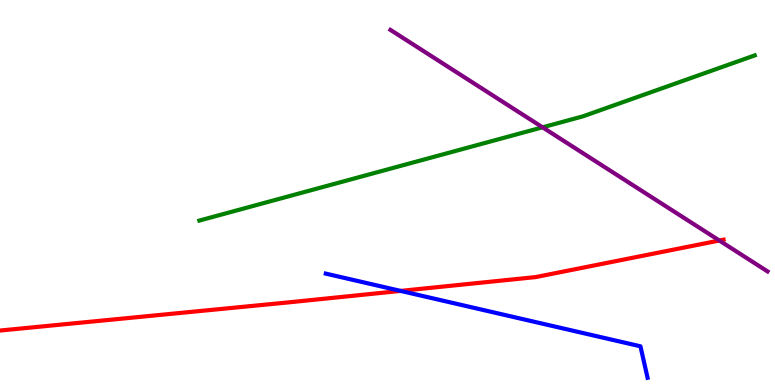[{'lines': ['blue', 'red'], 'intersections': [{'x': 5.17, 'y': 2.44}]}, {'lines': ['green', 'red'], 'intersections': []}, {'lines': ['purple', 'red'], 'intersections': [{'x': 9.28, 'y': 3.75}]}, {'lines': ['blue', 'green'], 'intersections': []}, {'lines': ['blue', 'purple'], 'intersections': []}, {'lines': ['green', 'purple'], 'intersections': [{'x': 7.0, 'y': 6.69}]}]